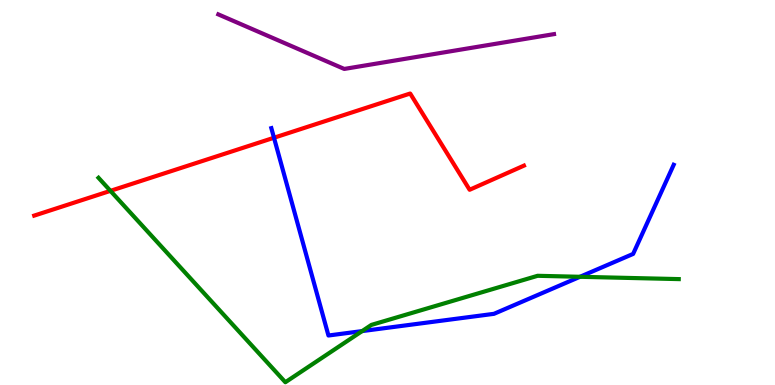[{'lines': ['blue', 'red'], 'intersections': [{'x': 3.54, 'y': 6.42}]}, {'lines': ['green', 'red'], 'intersections': [{'x': 1.43, 'y': 5.04}]}, {'lines': ['purple', 'red'], 'intersections': []}, {'lines': ['blue', 'green'], 'intersections': [{'x': 4.67, 'y': 1.4}, {'x': 7.48, 'y': 2.81}]}, {'lines': ['blue', 'purple'], 'intersections': []}, {'lines': ['green', 'purple'], 'intersections': []}]